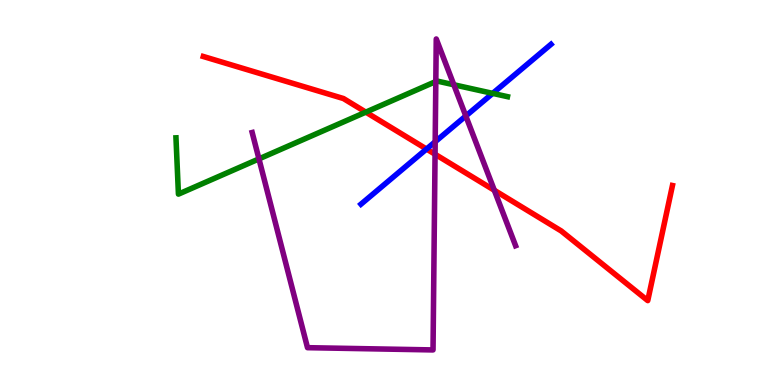[{'lines': ['blue', 'red'], 'intersections': [{'x': 5.5, 'y': 6.13}]}, {'lines': ['green', 'red'], 'intersections': [{'x': 4.72, 'y': 7.09}]}, {'lines': ['purple', 'red'], 'intersections': [{'x': 5.61, 'y': 5.99}, {'x': 6.38, 'y': 5.06}]}, {'lines': ['blue', 'green'], 'intersections': [{'x': 6.36, 'y': 7.57}]}, {'lines': ['blue', 'purple'], 'intersections': [{'x': 5.62, 'y': 6.32}, {'x': 6.01, 'y': 6.99}]}, {'lines': ['green', 'purple'], 'intersections': [{'x': 3.34, 'y': 5.87}, {'x': 5.62, 'y': 7.88}, {'x': 5.86, 'y': 7.8}]}]